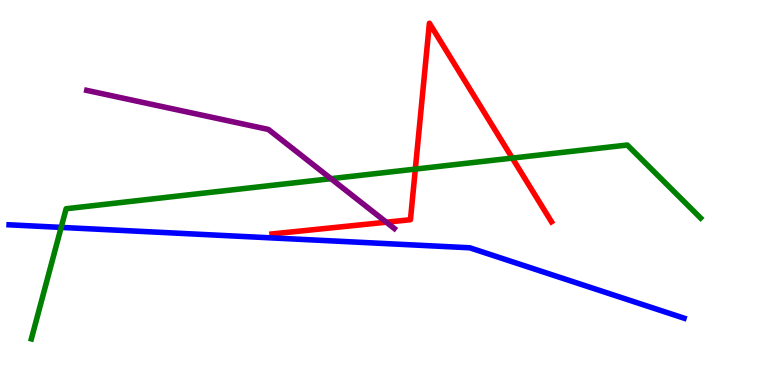[{'lines': ['blue', 'red'], 'intersections': []}, {'lines': ['green', 'red'], 'intersections': [{'x': 5.36, 'y': 5.61}, {'x': 6.61, 'y': 5.89}]}, {'lines': ['purple', 'red'], 'intersections': [{'x': 4.98, 'y': 4.23}]}, {'lines': ['blue', 'green'], 'intersections': [{'x': 0.789, 'y': 4.09}]}, {'lines': ['blue', 'purple'], 'intersections': []}, {'lines': ['green', 'purple'], 'intersections': [{'x': 4.27, 'y': 5.36}]}]